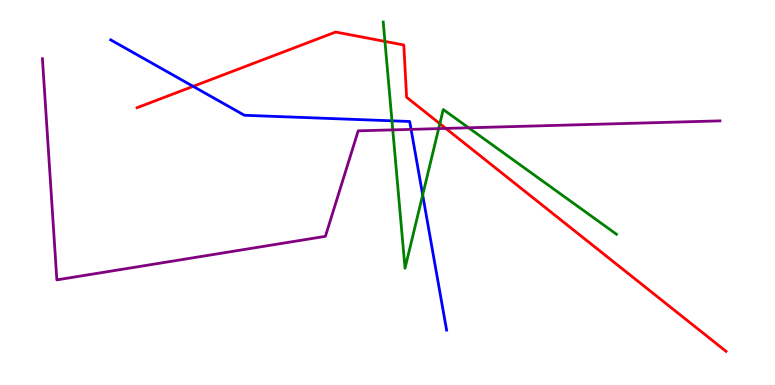[{'lines': ['blue', 'red'], 'intersections': [{'x': 2.49, 'y': 7.76}]}, {'lines': ['green', 'red'], 'intersections': [{'x': 4.97, 'y': 8.92}, {'x': 5.68, 'y': 6.79}]}, {'lines': ['purple', 'red'], 'intersections': [{'x': 5.75, 'y': 6.66}]}, {'lines': ['blue', 'green'], 'intersections': [{'x': 5.06, 'y': 6.86}, {'x': 5.45, 'y': 4.94}]}, {'lines': ['blue', 'purple'], 'intersections': [{'x': 5.3, 'y': 6.64}]}, {'lines': ['green', 'purple'], 'intersections': [{'x': 5.07, 'y': 6.63}, {'x': 5.66, 'y': 6.66}, {'x': 6.05, 'y': 6.68}]}]